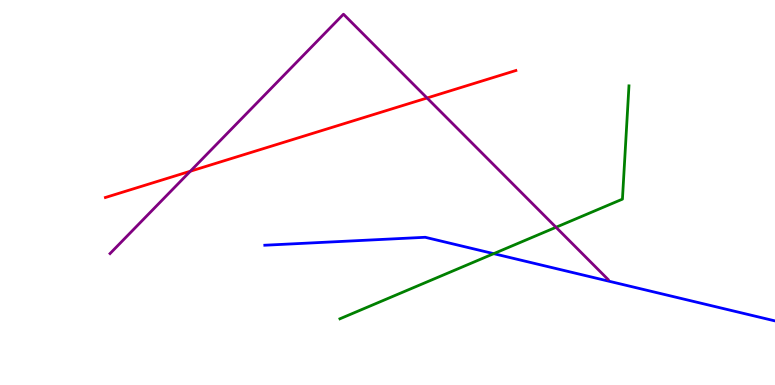[{'lines': ['blue', 'red'], 'intersections': []}, {'lines': ['green', 'red'], 'intersections': []}, {'lines': ['purple', 'red'], 'intersections': [{'x': 2.46, 'y': 5.55}, {'x': 5.51, 'y': 7.45}]}, {'lines': ['blue', 'green'], 'intersections': [{'x': 6.37, 'y': 3.41}]}, {'lines': ['blue', 'purple'], 'intersections': []}, {'lines': ['green', 'purple'], 'intersections': [{'x': 7.17, 'y': 4.1}]}]